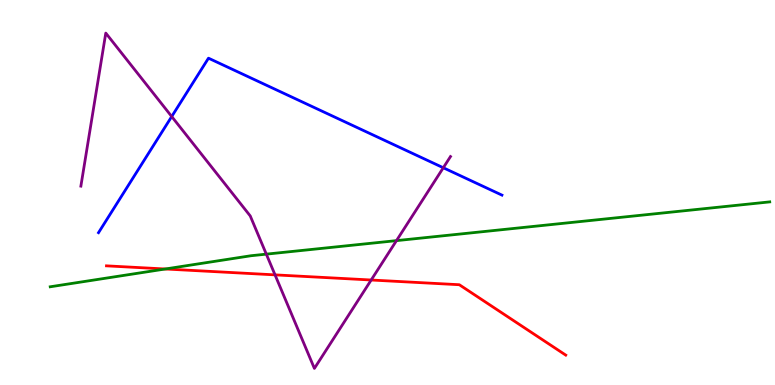[{'lines': ['blue', 'red'], 'intersections': []}, {'lines': ['green', 'red'], 'intersections': [{'x': 2.13, 'y': 3.01}]}, {'lines': ['purple', 'red'], 'intersections': [{'x': 3.55, 'y': 2.86}, {'x': 4.79, 'y': 2.73}]}, {'lines': ['blue', 'green'], 'intersections': []}, {'lines': ['blue', 'purple'], 'intersections': [{'x': 2.22, 'y': 6.97}, {'x': 5.72, 'y': 5.64}]}, {'lines': ['green', 'purple'], 'intersections': [{'x': 3.44, 'y': 3.4}, {'x': 5.12, 'y': 3.75}]}]